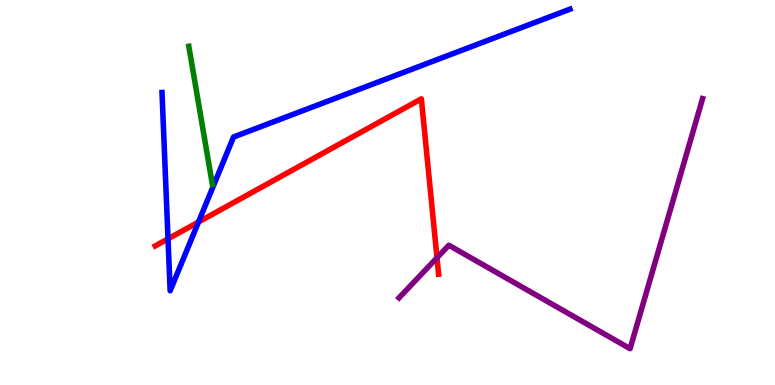[{'lines': ['blue', 'red'], 'intersections': [{'x': 2.17, 'y': 3.8}, {'x': 2.56, 'y': 4.23}]}, {'lines': ['green', 'red'], 'intersections': []}, {'lines': ['purple', 'red'], 'intersections': [{'x': 5.64, 'y': 3.3}]}, {'lines': ['blue', 'green'], 'intersections': []}, {'lines': ['blue', 'purple'], 'intersections': []}, {'lines': ['green', 'purple'], 'intersections': []}]